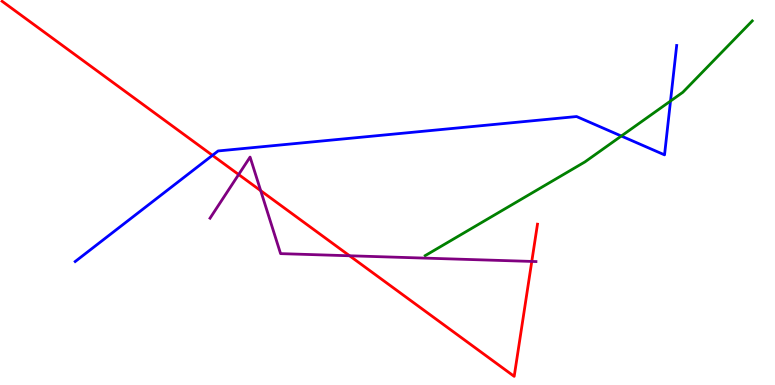[{'lines': ['blue', 'red'], 'intersections': [{'x': 2.74, 'y': 5.97}]}, {'lines': ['green', 'red'], 'intersections': []}, {'lines': ['purple', 'red'], 'intersections': [{'x': 3.08, 'y': 5.47}, {'x': 3.36, 'y': 5.05}, {'x': 4.51, 'y': 3.36}, {'x': 6.86, 'y': 3.21}]}, {'lines': ['blue', 'green'], 'intersections': [{'x': 8.02, 'y': 6.47}, {'x': 8.65, 'y': 7.38}]}, {'lines': ['blue', 'purple'], 'intersections': []}, {'lines': ['green', 'purple'], 'intersections': []}]